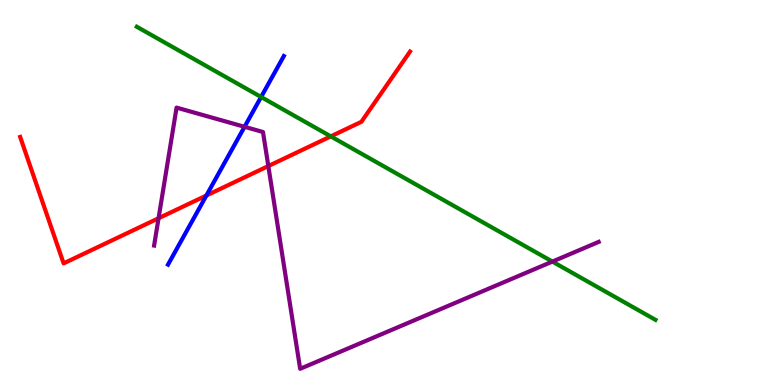[{'lines': ['blue', 'red'], 'intersections': [{'x': 2.66, 'y': 4.92}]}, {'lines': ['green', 'red'], 'intersections': [{'x': 4.27, 'y': 6.46}]}, {'lines': ['purple', 'red'], 'intersections': [{'x': 2.05, 'y': 4.33}, {'x': 3.46, 'y': 5.69}]}, {'lines': ['blue', 'green'], 'intersections': [{'x': 3.37, 'y': 7.48}]}, {'lines': ['blue', 'purple'], 'intersections': [{'x': 3.16, 'y': 6.71}]}, {'lines': ['green', 'purple'], 'intersections': [{'x': 7.13, 'y': 3.21}]}]